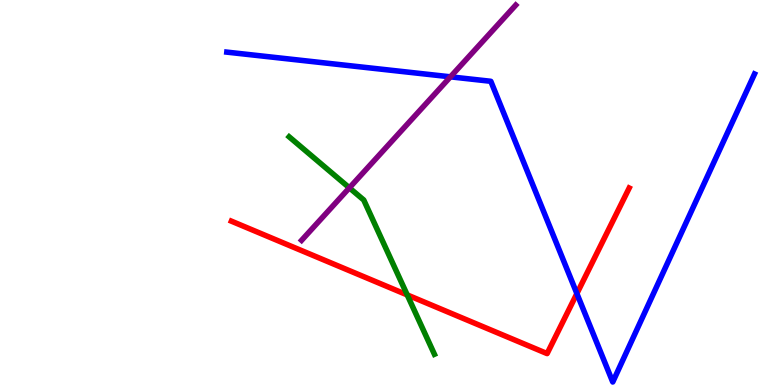[{'lines': ['blue', 'red'], 'intersections': [{'x': 7.44, 'y': 2.38}]}, {'lines': ['green', 'red'], 'intersections': [{'x': 5.25, 'y': 2.34}]}, {'lines': ['purple', 'red'], 'intersections': []}, {'lines': ['blue', 'green'], 'intersections': []}, {'lines': ['blue', 'purple'], 'intersections': [{'x': 5.81, 'y': 8.0}]}, {'lines': ['green', 'purple'], 'intersections': [{'x': 4.51, 'y': 5.12}]}]